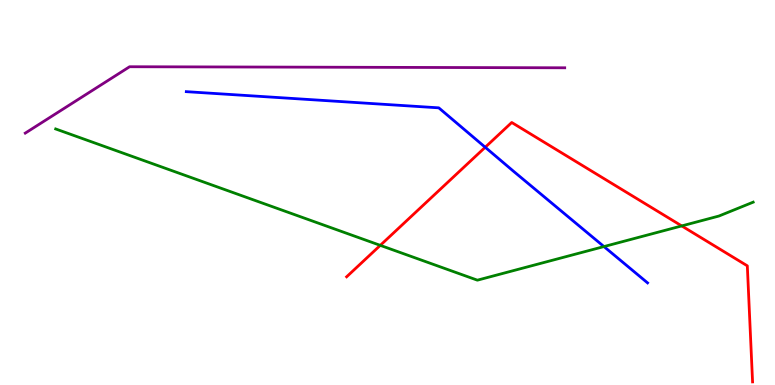[{'lines': ['blue', 'red'], 'intersections': [{'x': 6.26, 'y': 6.17}]}, {'lines': ['green', 'red'], 'intersections': [{'x': 4.91, 'y': 3.63}, {'x': 8.8, 'y': 4.13}]}, {'lines': ['purple', 'red'], 'intersections': []}, {'lines': ['blue', 'green'], 'intersections': [{'x': 7.79, 'y': 3.6}]}, {'lines': ['blue', 'purple'], 'intersections': []}, {'lines': ['green', 'purple'], 'intersections': []}]